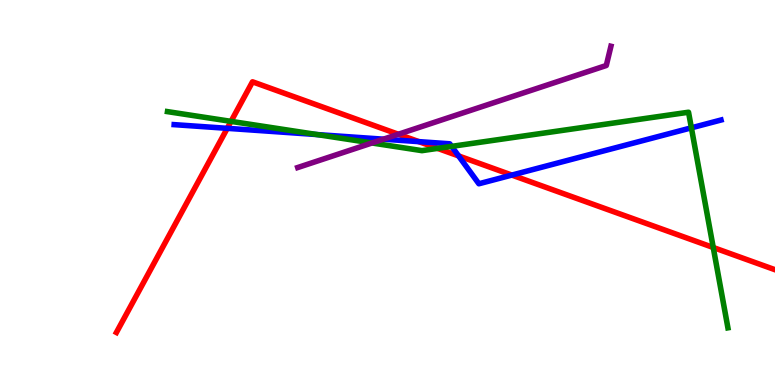[{'lines': ['blue', 'red'], 'intersections': [{'x': 2.93, 'y': 6.67}, {'x': 5.4, 'y': 6.32}, {'x': 5.92, 'y': 5.95}, {'x': 6.6, 'y': 5.45}]}, {'lines': ['green', 'red'], 'intersections': [{'x': 2.98, 'y': 6.85}, {'x': 5.65, 'y': 6.15}, {'x': 9.2, 'y': 3.57}]}, {'lines': ['purple', 'red'], 'intersections': [{'x': 5.14, 'y': 6.51}]}, {'lines': ['blue', 'green'], 'intersections': [{'x': 4.09, 'y': 6.5}, {'x': 5.83, 'y': 6.2}, {'x': 8.92, 'y': 6.68}]}, {'lines': ['blue', 'purple'], 'intersections': [{'x': 4.95, 'y': 6.38}]}, {'lines': ['green', 'purple'], 'intersections': [{'x': 4.8, 'y': 6.29}]}]